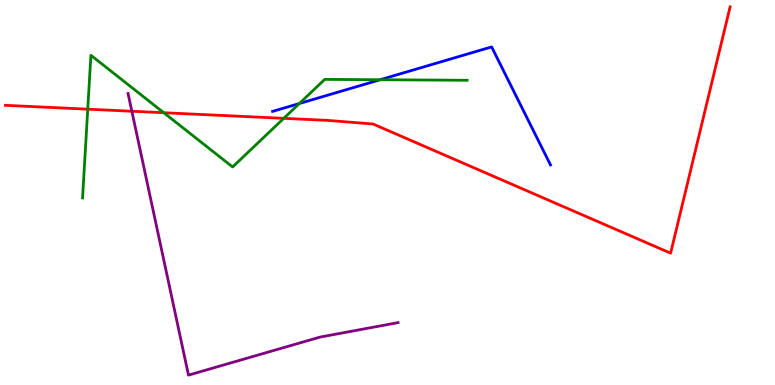[{'lines': ['blue', 'red'], 'intersections': []}, {'lines': ['green', 'red'], 'intersections': [{'x': 1.13, 'y': 7.16}, {'x': 2.11, 'y': 7.07}, {'x': 3.66, 'y': 6.93}]}, {'lines': ['purple', 'red'], 'intersections': [{'x': 1.7, 'y': 7.11}]}, {'lines': ['blue', 'green'], 'intersections': [{'x': 3.86, 'y': 7.31}, {'x': 4.91, 'y': 7.93}]}, {'lines': ['blue', 'purple'], 'intersections': []}, {'lines': ['green', 'purple'], 'intersections': []}]